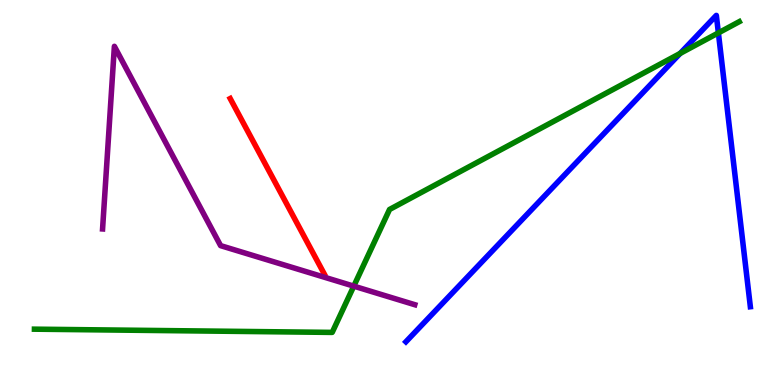[{'lines': ['blue', 'red'], 'intersections': []}, {'lines': ['green', 'red'], 'intersections': []}, {'lines': ['purple', 'red'], 'intersections': []}, {'lines': ['blue', 'green'], 'intersections': [{'x': 8.78, 'y': 8.61}, {'x': 9.27, 'y': 9.15}]}, {'lines': ['blue', 'purple'], 'intersections': []}, {'lines': ['green', 'purple'], 'intersections': [{'x': 4.56, 'y': 2.57}]}]